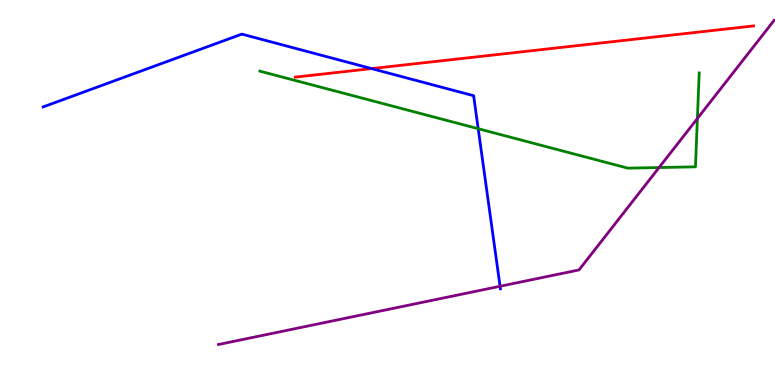[{'lines': ['blue', 'red'], 'intersections': [{'x': 4.79, 'y': 8.22}]}, {'lines': ['green', 'red'], 'intersections': []}, {'lines': ['purple', 'red'], 'intersections': []}, {'lines': ['blue', 'green'], 'intersections': [{'x': 6.17, 'y': 6.66}]}, {'lines': ['blue', 'purple'], 'intersections': [{'x': 6.45, 'y': 2.56}]}, {'lines': ['green', 'purple'], 'intersections': [{'x': 8.5, 'y': 5.65}, {'x': 9.0, 'y': 6.92}]}]